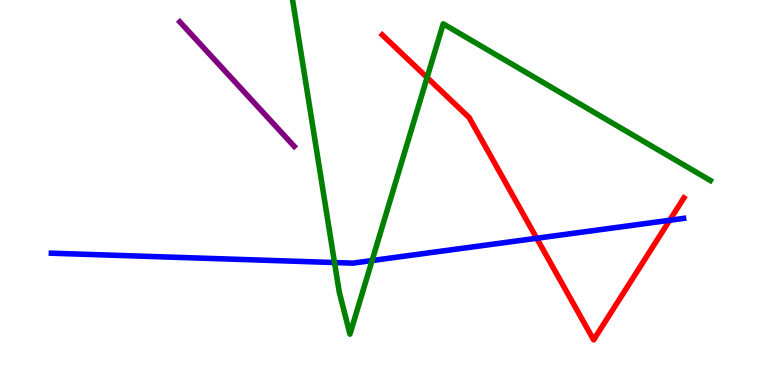[{'lines': ['blue', 'red'], 'intersections': [{'x': 6.93, 'y': 3.81}, {'x': 8.64, 'y': 4.28}]}, {'lines': ['green', 'red'], 'intersections': [{'x': 5.51, 'y': 7.99}]}, {'lines': ['purple', 'red'], 'intersections': []}, {'lines': ['blue', 'green'], 'intersections': [{'x': 4.32, 'y': 3.18}, {'x': 4.8, 'y': 3.23}]}, {'lines': ['blue', 'purple'], 'intersections': []}, {'lines': ['green', 'purple'], 'intersections': []}]